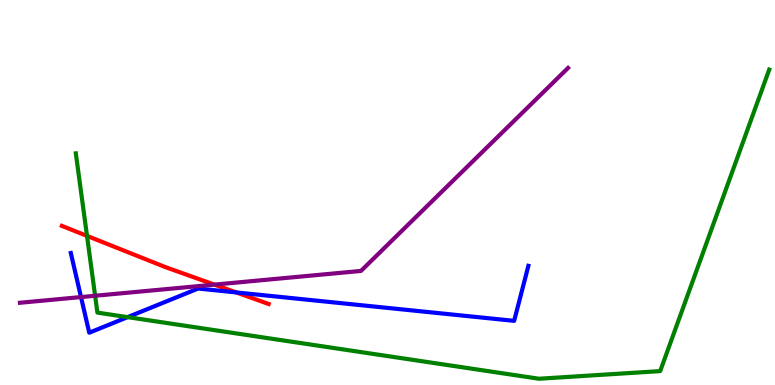[{'lines': ['blue', 'red'], 'intersections': [{'x': 3.05, 'y': 2.4}]}, {'lines': ['green', 'red'], 'intersections': [{'x': 1.12, 'y': 3.87}]}, {'lines': ['purple', 'red'], 'intersections': [{'x': 2.77, 'y': 2.61}]}, {'lines': ['blue', 'green'], 'intersections': [{'x': 1.65, 'y': 1.76}]}, {'lines': ['blue', 'purple'], 'intersections': [{'x': 1.05, 'y': 2.28}]}, {'lines': ['green', 'purple'], 'intersections': [{'x': 1.23, 'y': 2.32}]}]